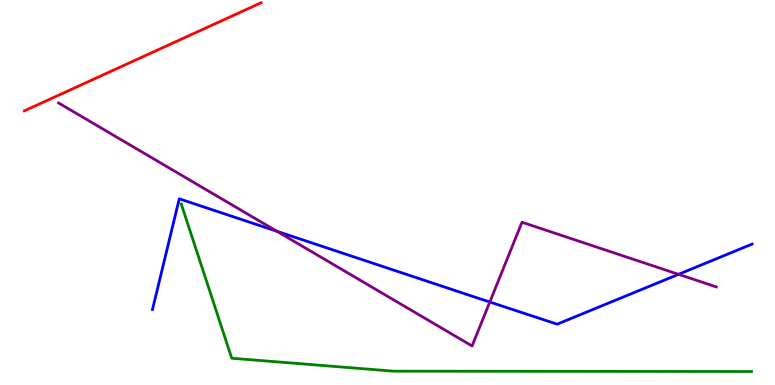[{'lines': ['blue', 'red'], 'intersections': []}, {'lines': ['green', 'red'], 'intersections': []}, {'lines': ['purple', 'red'], 'intersections': []}, {'lines': ['blue', 'green'], 'intersections': []}, {'lines': ['blue', 'purple'], 'intersections': [{'x': 3.57, 'y': 3.99}, {'x': 6.32, 'y': 2.16}, {'x': 8.75, 'y': 2.87}]}, {'lines': ['green', 'purple'], 'intersections': []}]